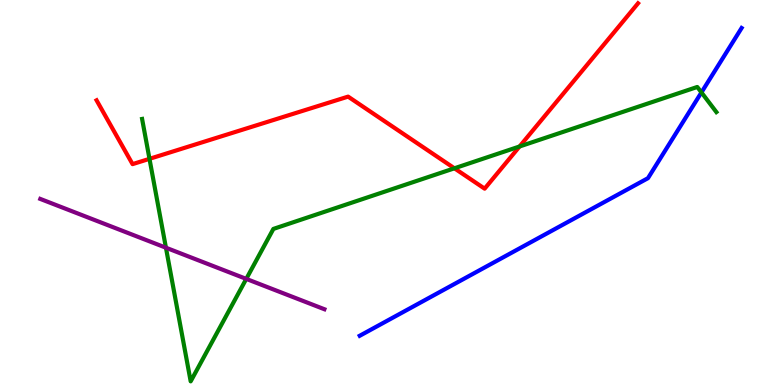[{'lines': ['blue', 'red'], 'intersections': []}, {'lines': ['green', 'red'], 'intersections': [{'x': 1.93, 'y': 5.87}, {'x': 5.86, 'y': 5.63}, {'x': 6.7, 'y': 6.2}]}, {'lines': ['purple', 'red'], 'intersections': []}, {'lines': ['blue', 'green'], 'intersections': [{'x': 9.05, 'y': 7.6}]}, {'lines': ['blue', 'purple'], 'intersections': []}, {'lines': ['green', 'purple'], 'intersections': [{'x': 2.14, 'y': 3.57}, {'x': 3.18, 'y': 2.76}]}]